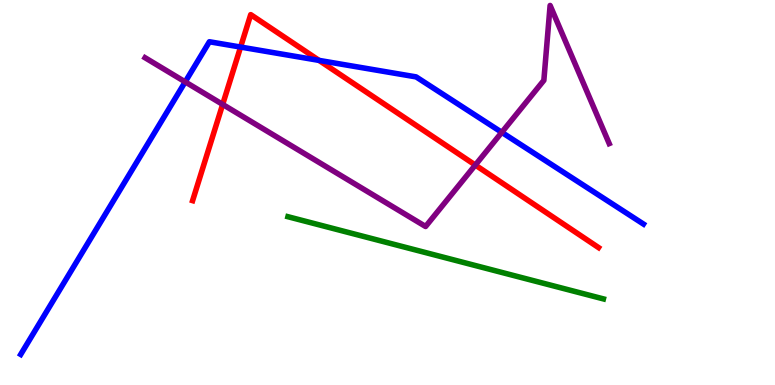[{'lines': ['blue', 'red'], 'intersections': [{'x': 3.1, 'y': 8.78}, {'x': 4.12, 'y': 8.43}]}, {'lines': ['green', 'red'], 'intersections': []}, {'lines': ['purple', 'red'], 'intersections': [{'x': 2.87, 'y': 7.29}, {'x': 6.13, 'y': 5.71}]}, {'lines': ['blue', 'green'], 'intersections': []}, {'lines': ['blue', 'purple'], 'intersections': [{'x': 2.39, 'y': 7.87}, {'x': 6.47, 'y': 6.56}]}, {'lines': ['green', 'purple'], 'intersections': []}]